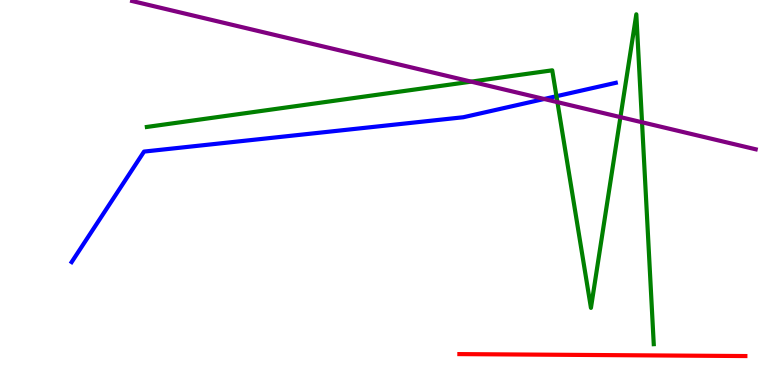[{'lines': ['blue', 'red'], 'intersections': []}, {'lines': ['green', 'red'], 'intersections': []}, {'lines': ['purple', 'red'], 'intersections': []}, {'lines': ['blue', 'green'], 'intersections': [{'x': 7.18, 'y': 7.5}]}, {'lines': ['blue', 'purple'], 'intersections': [{'x': 7.02, 'y': 7.43}]}, {'lines': ['green', 'purple'], 'intersections': [{'x': 6.08, 'y': 7.88}, {'x': 7.19, 'y': 7.35}, {'x': 8.01, 'y': 6.96}, {'x': 8.28, 'y': 6.82}]}]